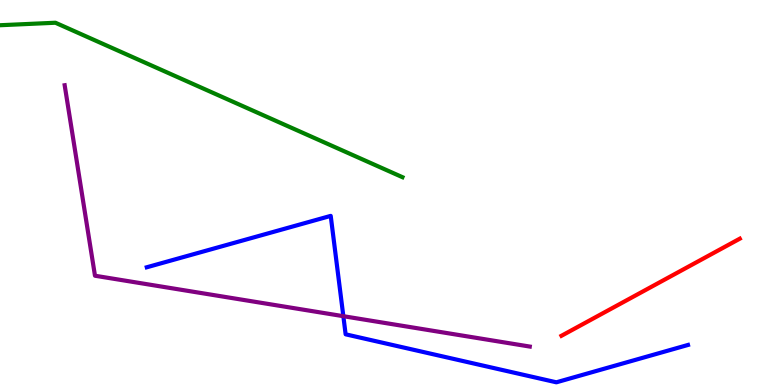[{'lines': ['blue', 'red'], 'intersections': []}, {'lines': ['green', 'red'], 'intersections': []}, {'lines': ['purple', 'red'], 'intersections': []}, {'lines': ['blue', 'green'], 'intersections': []}, {'lines': ['blue', 'purple'], 'intersections': [{'x': 4.43, 'y': 1.79}]}, {'lines': ['green', 'purple'], 'intersections': []}]